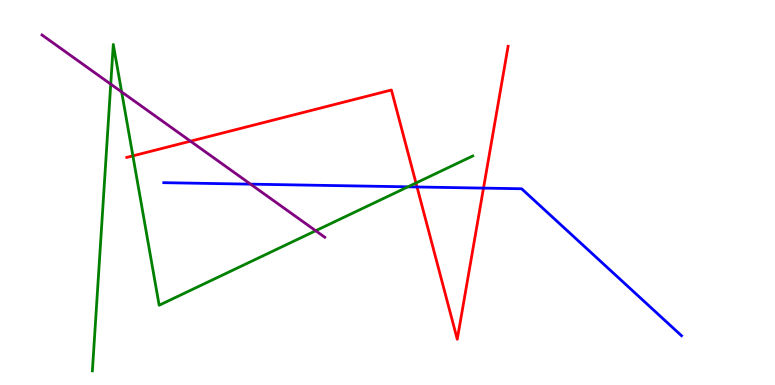[{'lines': ['blue', 'red'], 'intersections': [{'x': 5.38, 'y': 5.14}, {'x': 6.24, 'y': 5.11}]}, {'lines': ['green', 'red'], 'intersections': [{'x': 1.71, 'y': 5.95}, {'x': 5.37, 'y': 5.25}]}, {'lines': ['purple', 'red'], 'intersections': [{'x': 2.46, 'y': 6.33}]}, {'lines': ['blue', 'green'], 'intersections': [{'x': 5.26, 'y': 5.15}]}, {'lines': ['blue', 'purple'], 'intersections': [{'x': 3.23, 'y': 5.22}]}, {'lines': ['green', 'purple'], 'intersections': [{'x': 1.43, 'y': 7.81}, {'x': 1.57, 'y': 7.61}, {'x': 4.07, 'y': 4.01}]}]